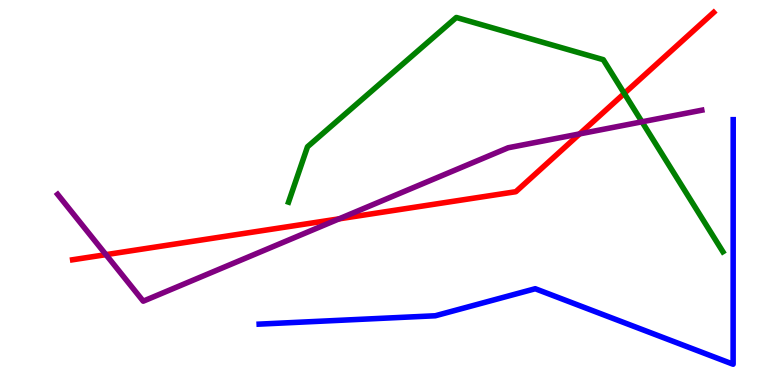[{'lines': ['blue', 'red'], 'intersections': []}, {'lines': ['green', 'red'], 'intersections': [{'x': 8.06, 'y': 7.57}]}, {'lines': ['purple', 'red'], 'intersections': [{'x': 1.37, 'y': 3.39}, {'x': 4.38, 'y': 4.32}, {'x': 7.48, 'y': 6.52}]}, {'lines': ['blue', 'green'], 'intersections': []}, {'lines': ['blue', 'purple'], 'intersections': []}, {'lines': ['green', 'purple'], 'intersections': [{'x': 8.28, 'y': 6.84}]}]